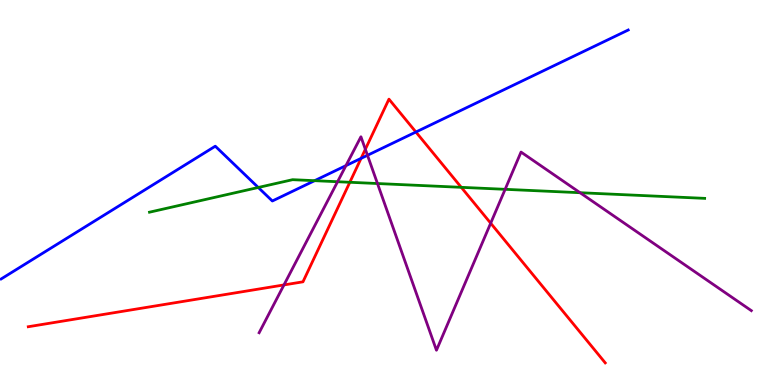[{'lines': ['blue', 'red'], 'intersections': [{'x': 4.66, 'y': 5.89}, {'x': 5.37, 'y': 6.57}]}, {'lines': ['green', 'red'], 'intersections': [{'x': 4.51, 'y': 5.27}, {'x': 5.95, 'y': 5.13}]}, {'lines': ['purple', 'red'], 'intersections': [{'x': 3.66, 'y': 2.6}, {'x': 4.71, 'y': 6.12}, {'x': 6.33, 'y': 4.2}]}, {'lines': ['blue', 'green'], 'intersections': [{'x': 3.33, 'y': 5.13}, {'x': 4.06, 'y': 5.31}]}, {'lines': ['blue', 'purple'], 'intersections': [{'x': 4.46, 'y': 5.7}, {'x': 4.74, 'y': 5.97}]}, {'lines': ['green', 'purple'], 'intersections': [{'x': 4.36, 'y': 5.28}, {'x': 4.87, 'y': 5.23}, {'x': 6.52, 'y': 5.08}, {'x': 7.48, 'y': 4.99}]}]